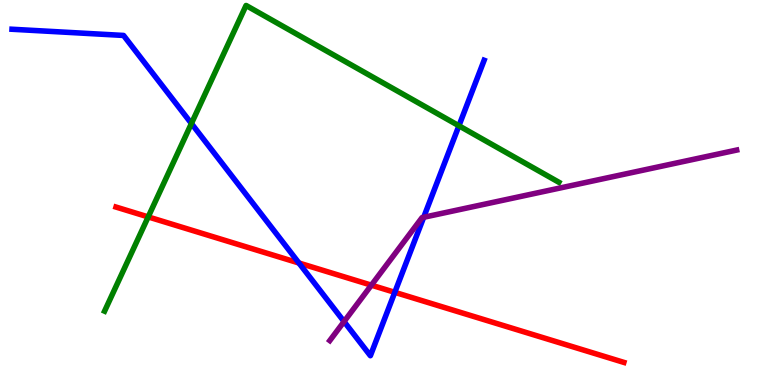[{'lines': ['blue', 'red'], 'intersections': [{'x': 3.86, 'y': 3.17}, {'x': 5.09, 'y': 2.41}]}, {'lines': ['green', 'red'], 'intersections': [{'x': 1.91, 'y': 4.37}]}, {'lines': ['purple', 'red'], 'intersections': [{'x': 4.79, 'y': 2.59}]}, {'lines': ['blue', 'green'], 'intersections': [{'x': 2.47, 'y': 6.79}, {'x': 5.92, 'y': 6.73}]}, {'lines': ['blue', 'purple'], 'intersections': [{'x': 4.44, 'y': 1.65}, {'x': 5.47, 'y': 4.36}]}, {'lines': ['green', 'purple'], 'intersections': []}]